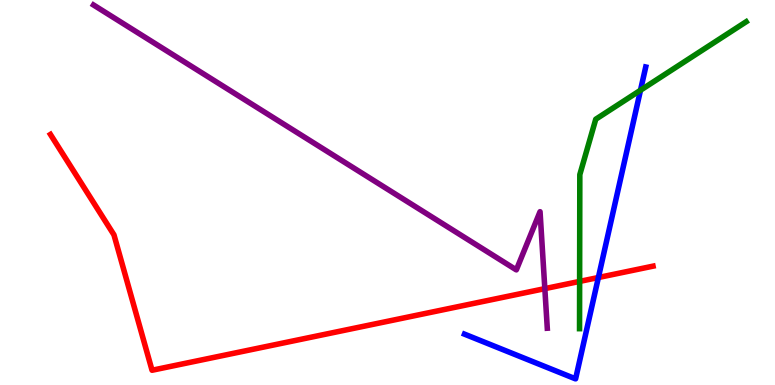[{'lines': ['blue', 'red'], 'intersections': [{'x': 7.72, 'y': 2.79}]}, {'lines': ['green', 'red'], 'intersections': [{'x': 7.48, 'y': 2.69}]}, {'lines': ['purple', 'red'], 'intersections': [{'x': 7.03, 'y': 2.5}]}, {'lines': ['blue', 'green'], 'intersections': [{'x': 8.26, 'y': 7.66}]}, {'lines': ['blue', 'purple'], 'intersections': []}, {'lines': ['green', 'purple'], 'intersections': []}]